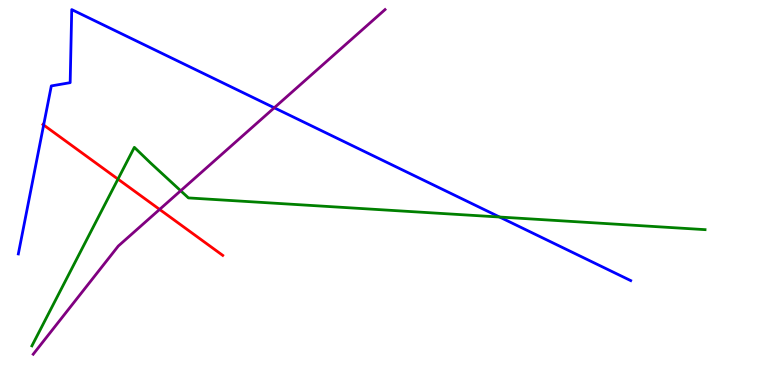[{'lines': ['blue', 'red'], 'intersections': [{'x': 0.563, 'y': 6.75}]}, {'lines': ['green', 'red'], 'intersections': [{'x': 1.52, 'y': 5.35}]}, {'lines': ['purple', 'red'], 'intersections': [{'x': 2.06, 'y': 4.56}]}, {'lines': ['blue', 'green'], 'intersections': [{'x': 6.45, 'y': 4.36}]}, {'lines': ['blue', 'purple'], 'intersections': [{'x': 3.54, 'y': 7.2}]}, {'lines': ['green', 'purple'], 'intersections': [{'x': 2.33, 'y': 5.05}]}]